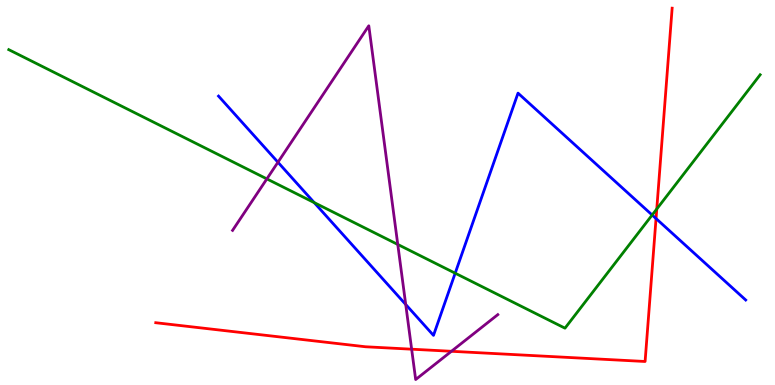[{'lines': ['blue', 'red'], 'intersections': [{'x': 8.47, 'y': 4.32}]}, {'lines': ['green', 'red'], 'intersections': [{'x': 8.47, 'y': 4.57}]}, {'lines': ['purple', 'red'], 'intersections': [{'x': 5.31, 'y': 0.93}, {'x': 5.82, 'y': 0.876}]}, {'lines': ['blue', 'green'], 'intersections': [{'x': 4.05, 'y': 4.74}, {'x': 5.87, 'y': 2.9}, {'x': 8.41, 'y': 4.42}]}, {'lines': ['blue', 'purple'], 'intersections': [{'x': 3.59, 'y': 5.79}, {'x': 5.24, 'y': 2.09}]}, {'lines': ['green', 'purple'], 'intersections': [{'x': 3.44, 'y': 5.35}, {'x': 5.13, 'y': 3.65}]}]